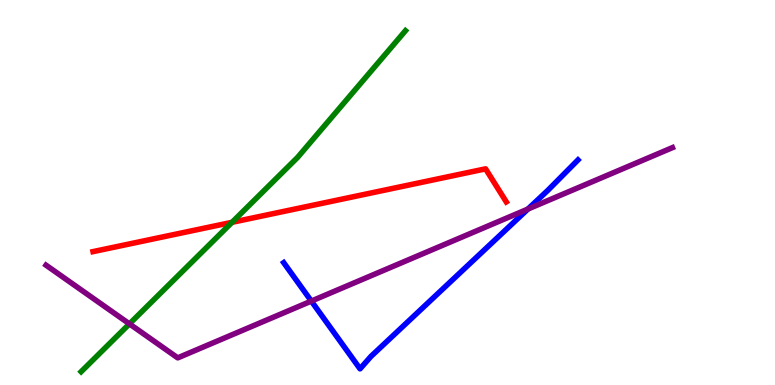[{'lines': ['blue', 'red'], 'intersections': []}, {'lines': ['green', 'red'], 'intersections': [{'x': 2.99, 'y': 4.23}]}, {'lines': ['purple', 'red'], 'intersections': []}, {'lines': ['blue', 'green'], 'intersections': []}, {'lines': ['blue', 'purple'], 'intersections': [{'x': 4.02, 'y': 2.18}, {'x': 6.81, 'y': 4.57}]}, {'lines': ['green', 'purple'], 'intersections': [{'x': 1.67, 'y': 1.59}]}]